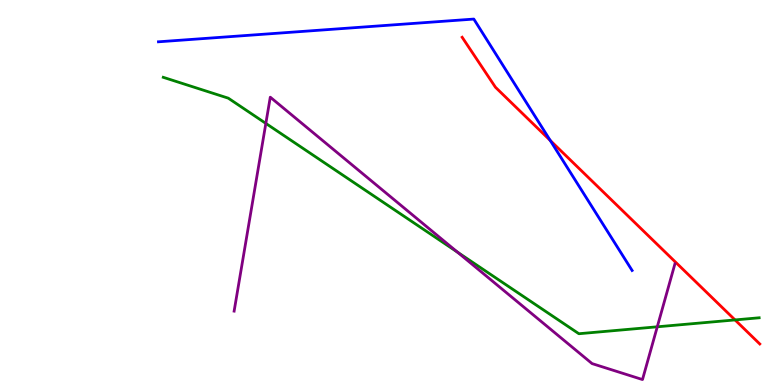[{'lines': ['blue', 'red'], 'intersections': [{'x': 7.1, 'y': 6.35}]}, {'lines': ['green', 'red'], 'intersections': [{'x': 9.48, 'y': 1.69}]}, {'lines': ['purple', 'red'], 'intersections': []}, {'lines': ['blue', 'green'], 'intersections': []}, {'lines': ['blue', 'purple'], 'intersections': []}, {'lines': ['green', 'purple'], 'intersections': [{'x': 3.43, 'y': 6.79}, {'x': 5.9, 'y': 3.45}, {'x': 8.48, 'y': 1.51}]}]